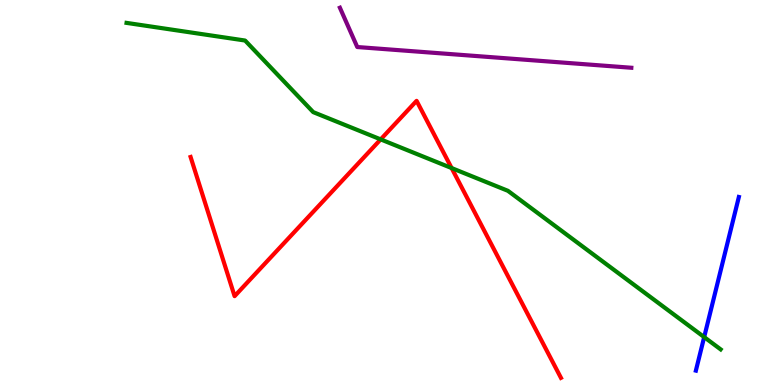[{'lines': ['blue', 'red'], 'intersections': []}, {'lines': ['green', 'red'], 'intersections': [{'x': 4.91, 'y': 6.38}, {'x': 5.83, 'y': 5.63}]}, {'lines': ['purple', 'red'], 'intersections': []}, {'lines': ['blue', 'green'], 'intersections': [{'x': 9.09, 'y': 1.24}]}, {'lines': ['blue', 'purple'], 'intersections': []}, {'lines': ['green', 'purple'], 'intersections': []}]